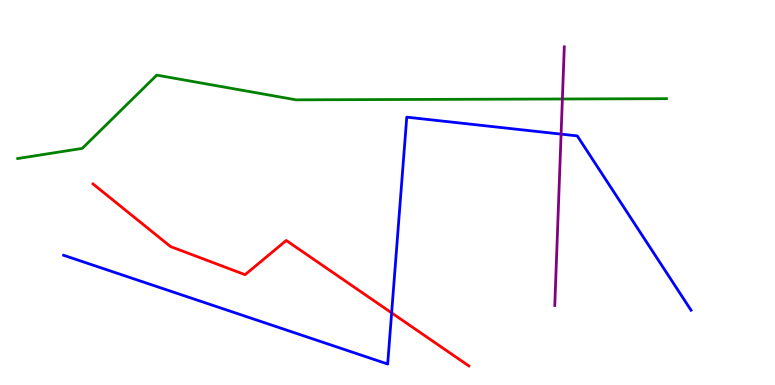[{'lines': ['blue', 'red'], 'intersections': [{'x': 5.05, 'y': 1.87}]}, {'lines': ['green', 'red'], 'intersections': []}, {'lines': ['purple', 'red'], 'intersections': []}, {'lines': ['blue', 'green'], 'intersections': []}, {'lines': ['blue', 'purple'], 'intersections': [{'x': 7.24, 'y': 6.52}]}, {'lines': ['green', 'purple'], 'intersections': [{'x': 7.26, 'y': 7.43}]}]